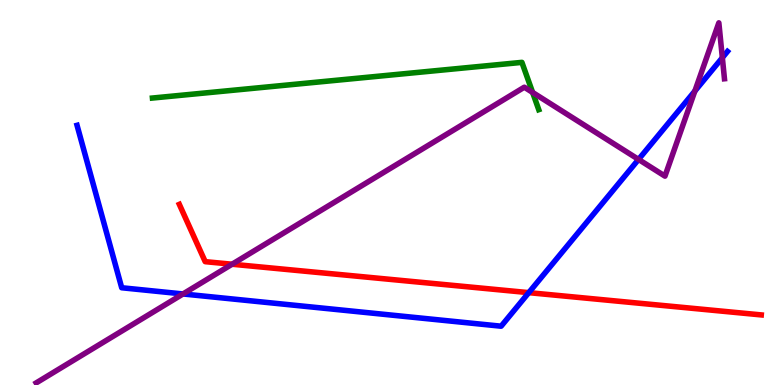[{'lines': ['blue', 'red'], 'intersections': [{'x': 6.82, 'y': 2.4}]}, {'lines': ['green', 'red'], 'intersections': []}, {'lines': ['purple', 'red'], 'intersections': [{'x': 2.99, 'y': 3.14}]}, {'lines': ['blue', 'green'], 'intersections': []}, {'lines': ['blue', 'purple'], 'intersections': [{'x': 2.36, 'y': 2.36}, {'x': 8.24, 'y': 5.86}, {'x': 8.97, 'y': 7.64}, {'x': 9.32, 'y': 8.5}]}, {'lines': ['green', 'purple'], 'intersections': [{'x': 6.87, 'y': 7.6}]}]